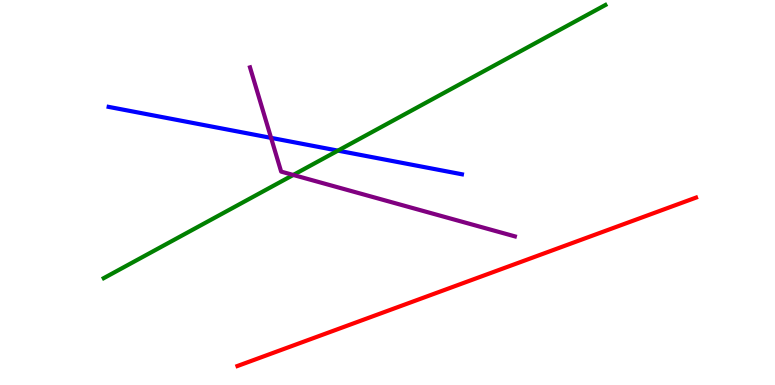[{'lines': ['blue', 'red'], 'intersections': []}, {'lines': ['green', 'red'], 'intersections': []}, {'lines': ['purple', 'red'], 'intersections': []}, {'lines': ['blue', 'green'], 'intersections': [{'x': 4.36, 'y': 6.09}]}, {'lines': ['blue', 'purple'], 'intersections': [{'x': 3.5, 'y': 6.42}]}, {'lines': ['green', 'purple'], 'intersections': [{'x': 3.78, 'y': 5.46}]}]